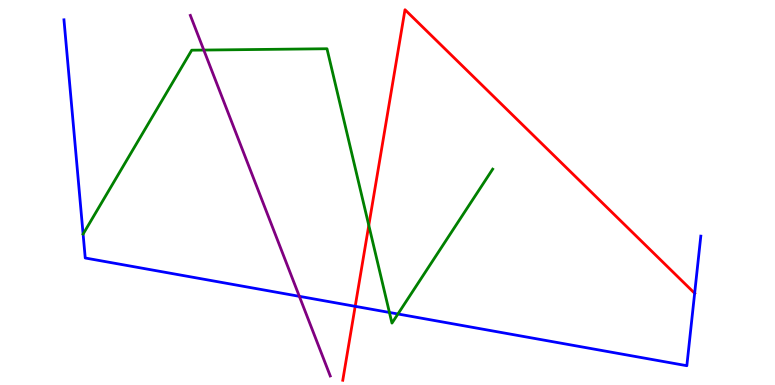[{'lines': ['blue', 'red'], 'intersections': [{'x': 4.58, 'y': 2.04}, {'x': 8.96, 'y': 2.38}]}, {'lines': ['green', 'red'], 'intersections': [{'x': 4.76, 'y': 4.15}]}, {'lines': ['purple', 'red'], 'intersections': []}, {'lines': ['blue', 'green'], 'intersections': [{'x': 5.02, 'y': 1.88}, {'x': 5.13, 'y': 1.84}]}, {'lines': ['blue', 'purple'], 'intersections': [{'x': 3.86, 'y': 2.3}]}, {'lines': ['green', 'purple'], 'intersections': [{'x': 2.63, 'y': 8.7}]}]